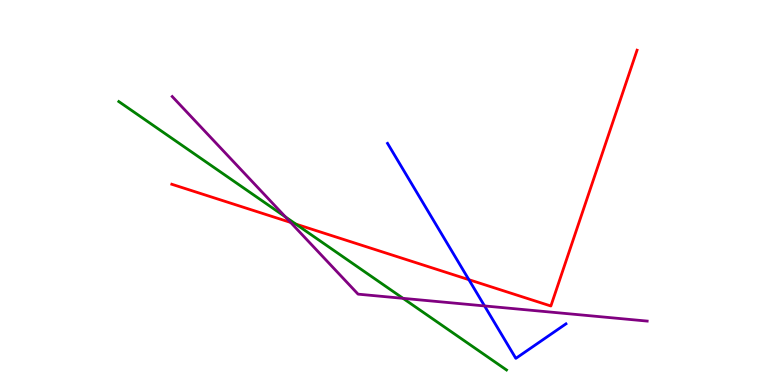[{'lines': ['blue', 'red'], 'intersections': [{'x': 6.05, 'y': 2.74}]}, {'lines': ['green', 'red'], 'intersections': [{'x': 3.82, 'y': 4.18}]}, {'lines': ['purple', 'red'], 'intersections': [{'x': 3.75, 'y': 4.22}]}, {'lines': ['blue', 'green'], 'intersections': []}, {'lines': ['blue', 'purple'], 'intersections': [{'x': 6.25, 'y': 2.05}]}, {'lines': ['green', 'purple'], 'intersections': [{'x': 3.68, 'y': 4.37}, {'x': 5.2, 'y': 2.25}]}]